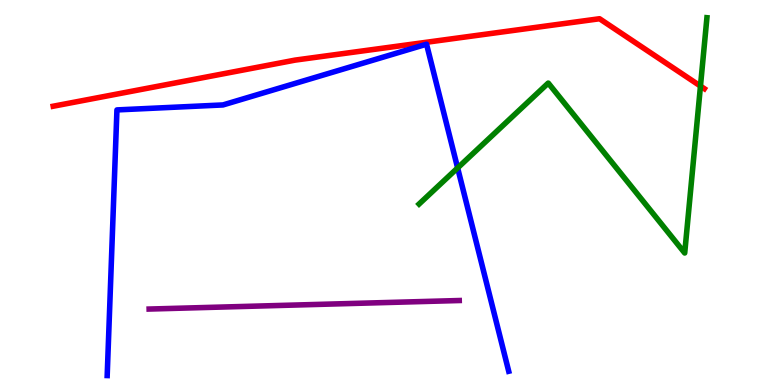[{'lines': ['blue', 'red'], 'intersections': []}, {'lines': ['green', 'red'], 'intersections': [{'x': 9.04, 'y': 7.76}]}, {'lines': ['purple', 'red'], 'intersections': []}, {'lines': ['blue', 'green'], 'intersections': [{'x': 5.9, 'y': 5.64}]}, {'lines': ['blue', 'purple'], 'intersections': []}, {'lines': ['green', 'purple'], 'intersections': []}]